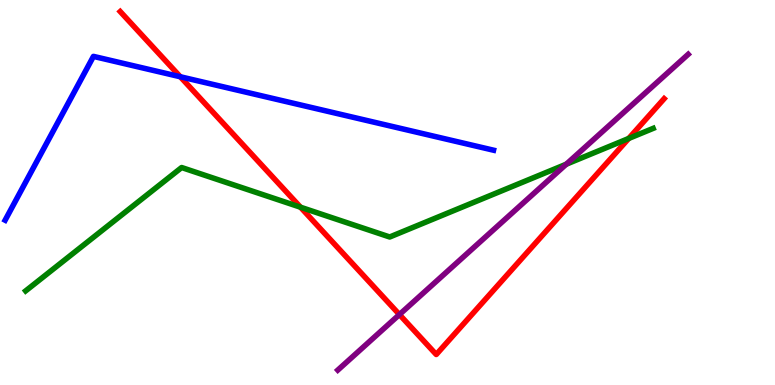[{'lines': ['blue', 'red'], 'intersections': [{'x': 2.33, 'y': 8.01}]}, {'lines': ['green', 'red'], 'intersections': [{'x': 3.88, 'y': 4.62}, {'x': 8.11, 'y': 6.4}]}, {'lines': ['purple', 'red'], 'intersections': [{'x': 5.15, 'y': 1.83}]}, {'lines': ['blue', 'green'], 'intersections': []}, {'lines': ['blue', 'purple'], 'intersections': []}, {'lines': ['green', 'purple'], 'intersections': [{'x': 7.31, 'y': 5.73}]}]